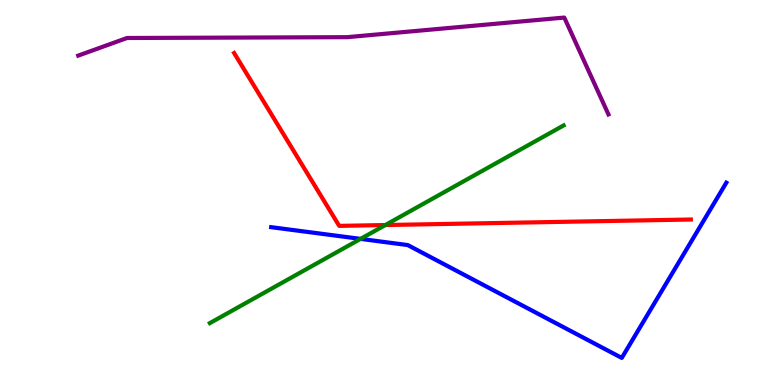[{'lines': ['blue', 'red'], 'intersections': []}, {'lines': ['green', 'red'], 'intersections': [{'x': 4.97, 'y': 4.15}]}, {'lines': ['purple', 'red'], 'intersections': []}, {'lines': ['blue', 'green'], 'intersections': [{'x': 4.65, 'y': 3.8}]}, {'lines': ['blue', 'purple'], 'intersections': []}, {'lines': ['green', 'purple'], 'intersections': []}]